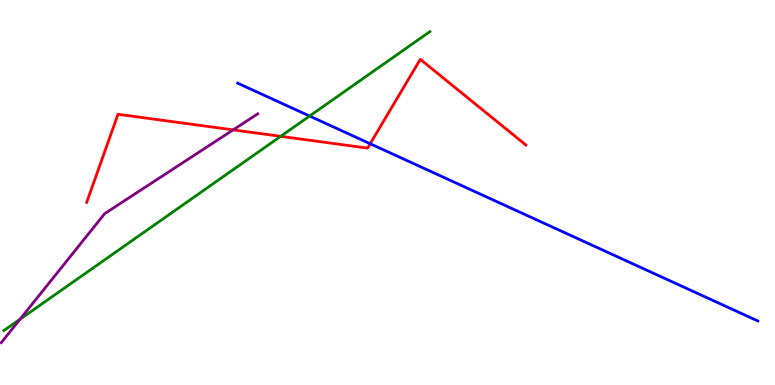[{'lines': ['blue', 'red'], 'intersections': [{'x': 4.78, 'y': 6.27}]}, {'lines': ['green', 'red'], 'intersections': [{'x': 3.62, 'y': 6.46}]}, {'lines': ['purple', 'red'], 'intersections': [{'x': 3.01, 'y': 6.63}]}, {'lines': ['blue', 'green'], 'intersections': [{'x': 3.99, 'y': 6.99}]}, {'lines': ['blue', 'purple'], 'intersections': []}, {'lines': ['green', 'purple'], 'intersections': [{'x': 0.258, 'y': 1.71}]}]